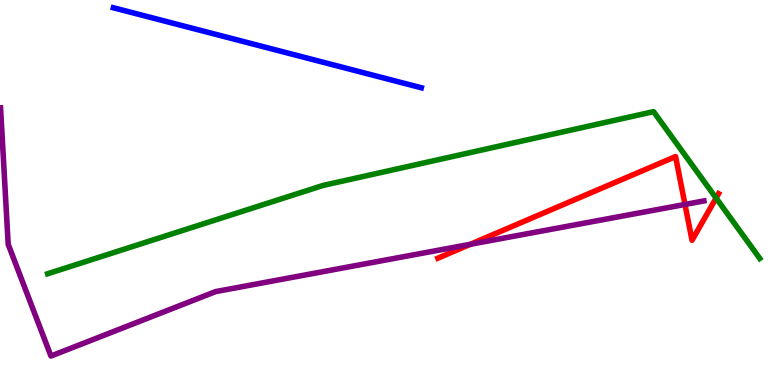[{'lines': ['blue', 'red'], 'intersections': []}, {'lines': ['green', 'red'], 'intersections': [{'x': 9.24, 'y': 4.86}]}, {'lines': ['purple', 'red'], 'intersections': [{'x': 6.07, 'y': 3.65}, {'x': 8.84, 'y': 4.69}]}, {'lines': ['blue', 'green'], 'intersections': []}, {'lines': ['blue', 'purple'], 'intersections': []}, {'lines': ['green', 'purple'], 'intersections': []}]